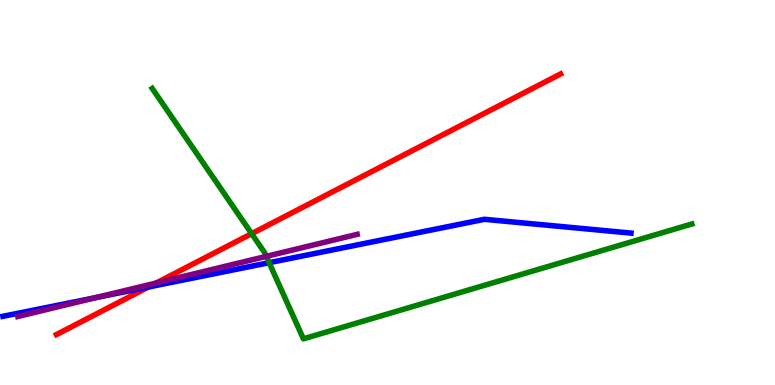[{'lines': ['blue', 'red'], 'intersections': [{'x': 1.92, 'y': 2.55}]}, {'lines': ['green', 'red'], 'intersections': [{'x': 3.25, 'y': 3.93}]}, {'lines': ['purple', 'red'], 'intersections': [{'x': 2.02, 'y': 2.65}]}, {'lines': ['blue', 'green'], 'intersections': [{'x': 3.47, 'y': 3.18}]}, {'lines': ['blue', 'purple'], 'intersections': [{'x': 1.24, 'y': 2.27}]}, {'lines': ['green', 'purple'], 'intersections': [{'x': 3.44, 'y': 3.34}]}]